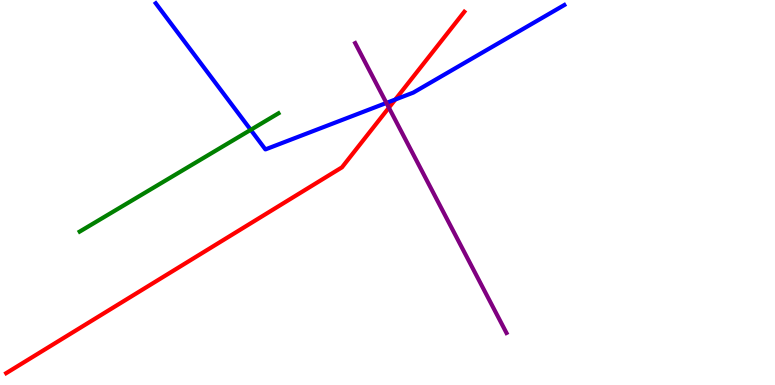[{'lines': ['blue', 'red'], 'intersections': [{'x': 5.1, 'y': 7.42}]}, {'lines': ['green', 'red'], 'intersections': []}, {'lines': ['purple', 'red'], 'intersections': [{'x': 5.02, 'y': 7.2}]}, {'lines': ['blue', 'green'], 'intersections': [{'x': 3.23, 'y': 6.63}]}, {'lines': ['blue', 'purple'], 'intersections': [{'x': 4.99, 'y': 7.33}]}, {'lines': ['green', 'purple'], 'intersections': []}]